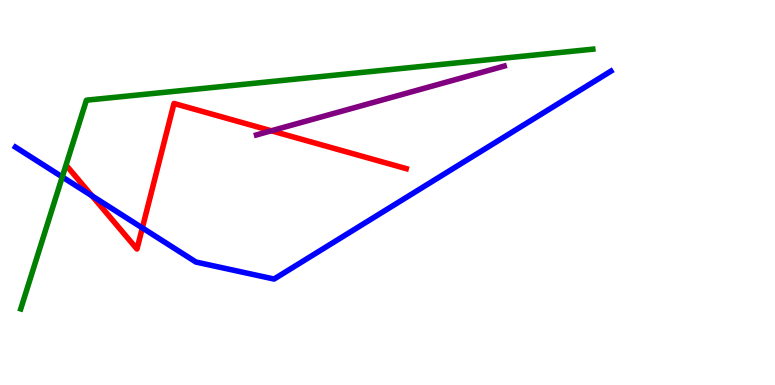[{'lines': ['blue', 'red'], 'intersections': [{'x': 1.19, 'y': 4.91}, {'x': 1.84, 'y': 4.08}]}, {'lines': ['green', 'red'], 'intersections': []}, {'lines': ['purple', 'red'], 'intersections': [{'x': 3.5, 'y': 6.6}]}, {'lines': ['blue', 'green'], 'intersections': [{'x': 0.804, 'y': 5.4}]}, {'lines': ['blue', 'purple'], 'intersections': []}, {'lines': ['green', 'purple'], 'intersections': []}]